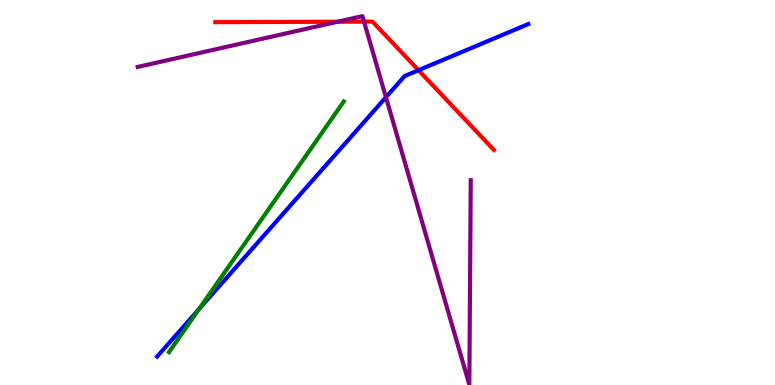[{'lines': ['blue', 'red'], 'intersections': [{'x': 5.4, 'y': 8.18}]}, {'lines': ['green', 'red'], 'intersections': []}, {'lines': ['purple', 'red'], 'intersections': [{'x': 4.36, 'y': 9.44}, {'x': 4.7, 'y': 9.44}]}, {'lines': ['blue', 'green'], 'intersections': [{'x': 2.57, 'y': 1.97}]}, {'lines': ['blue', 'purple'], 'intersections': [{'x': 4.98, 'y': 7.47}]}, {'lines': ['green', 'purple'], 'intersections': []}]